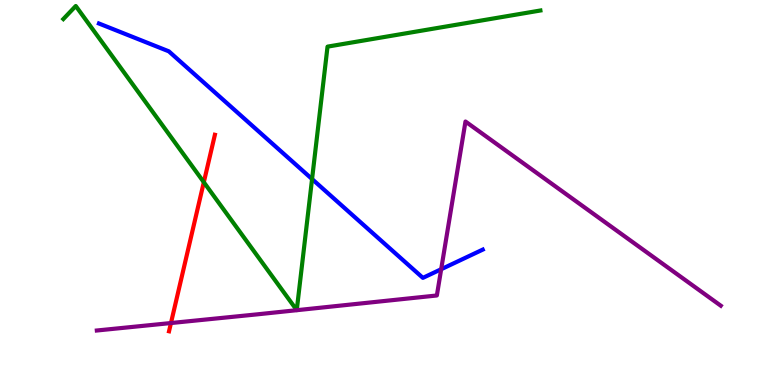[{'lines': ['blue', 'red'], 'intersections': []}, {'lines': ['green', 'red'], 'intersections': [{'x': 2.63, 'y': 5.27}]}, {'lines': ['purple', 'red'], 'intersections': [{'x': 2.21, 'y': 1.61}]}, {'lines': ['blue', 'green'], 'intersections': [{'x': 4.03, 'y': 5.35}]}, {'lines': ['blue', 'purple'], 'intersections': [{'x': 5.69, 'y': 3.01}]}, {'lines': ['green', 'purple'], 'intersections': []}]